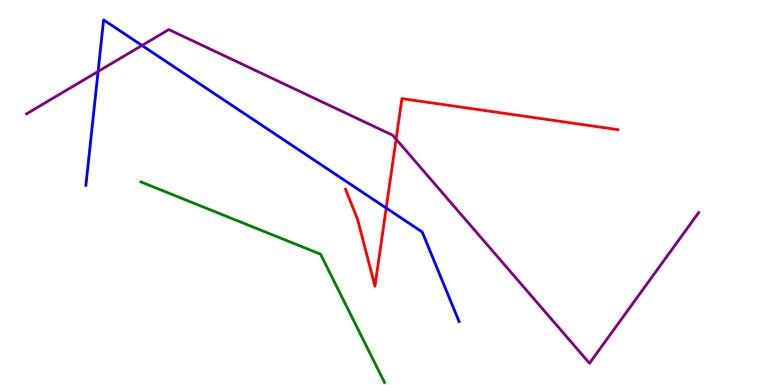[{'lines': ['blue', 'red'], 'intersections': [{'x': 4.98, 'y': 4.6}]}, {'lines': ['green', 'red'], 'intersections': []}, {'lines': ['purple', 'red'], 'intersections': [{'x': 5.11, 'y': 6.39}]}, {'lines': ['blue', 'green'], 'intersections': []}, {'lines': ['blue', 'purple'], 'intersections': [{'x': 1.27, 'y': 8.14}, {'x': 1.83, 'y': 8.82}]}, {'lines': ['green', 'purple'], 'intersections': []}]